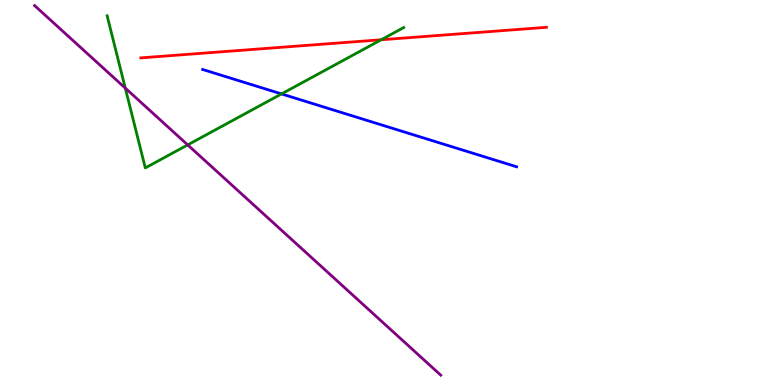[{'lines': ['blue', 'red'], 'intersections': []}, {'lines': ['green', 'red'], 'intersections': [{'x': 4.92, 'y': 8.97}]}, {'lines': ['purple', 'red'], 'intersections': []}, {'lines': ['blue', 'green'], 'intersections': [{'x': 3.63, 'y': 7.56}]}, {'lines': ['blue', 'purple'], 'intersections': []}, {'lines': ['green', 'purple'], 'intersections': [{'x': 1.62, 'y': 7.71}, {'x': 2.42, 'y': 6.24}]}]